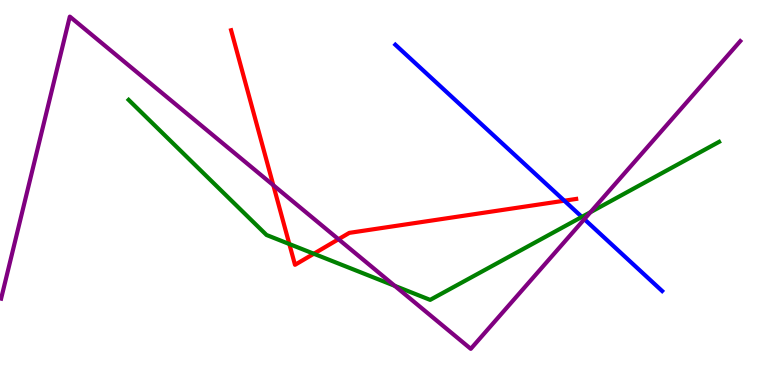[{'lines': ['blue', 'red'], 'intersections': [{'x': 7.28, 'y': 4.79}]}, {'lines': ['green', 'red'], 'intersections': [{'x': 3.73, 'y': 3.66}, {'x': 4.05, 'y': 3.41}]}, {'lines': ['purple', 'red'], 'intersections': [{'x': 3.53, 'y': 5.19}, {'x': 4.37, 'y': 3.79}]}, {'lines': ['blue', 'green'], 'intersections': [{'x': 7.51, 'y': 4.37}]}, {'lines': ['blue', 'purple'], 'intersections': [{'x': 7.54, 'y': 4.31}]}, {'lines': ['green', 'purple'], 'intersections': [{'x': 5.09, 'y': 2.58}, {'x': 7.62, 'y': 4.49}]}]